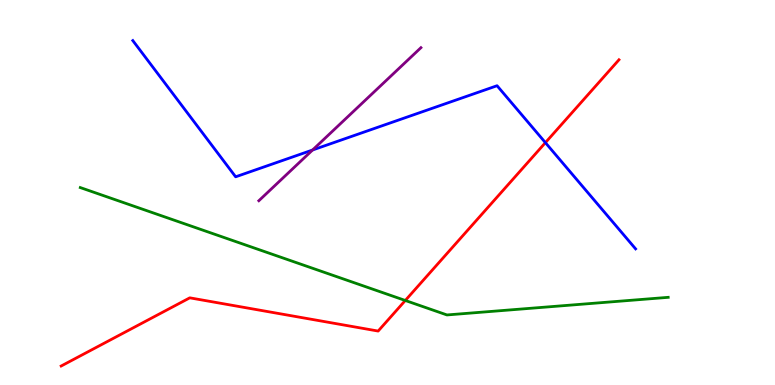[{'lines': ['blue', 'red'], 'intersections': [{'x': 7.04, 'y': 6.29}]}, {'lines': ['green', 'red'], 'intersections': [{'x': 5.23, 'y': 2.2}]}, {'lines': ['purple', 'red'], 'intersections': []}, {'lines': ['blue', 'green'], 'intersections': []}, {'lines': ['blue', 'purple'], 'intersections': [{'x': 4.03, 'y': 6.1}]}, {'lines': ['green', 'purple'], 'intersections': []}]